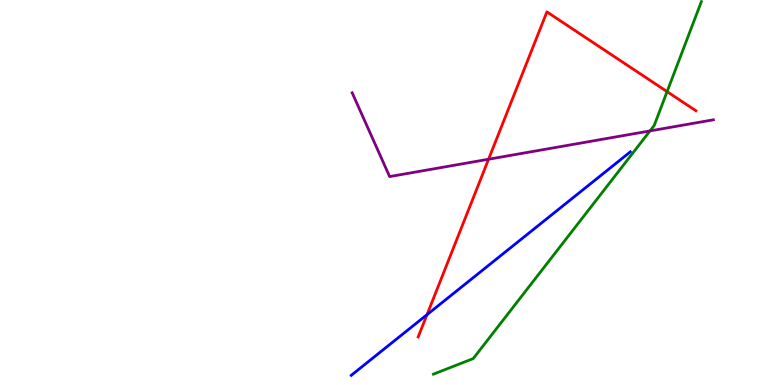[{'lines': ['blue', 'red'], 'intersections': [{'x': 5.51, 'y': 1.83}]}, {'lines': ['green', 'red'], 'intersections': [{'x': 8.61, 'y': 7.62}]}, {'lines': ['purple', 'red'], 'intersections': [{'x': 6.3, 'y': 5.86}]}, {'lines': ['blue', 'green'], 'intersections': []}, {'lines': ['blue', 'purple'], 'intersections': []}, {'lines': ['green', 'purple'], 'intersections': [{'x': 8.39, 'y': 6.6}]}]